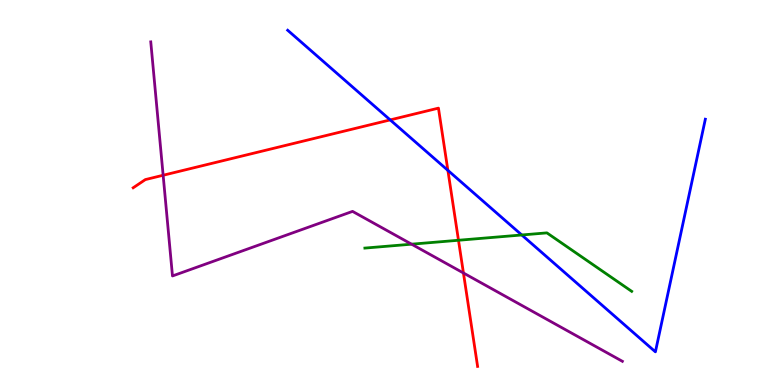[{'lines': ['blue', 'red'], 'intersections': [{'x': 5.03, 'y': 6.89}, {'x': 5.78, 'y': 5.58}]}, {'lines': ['green', 'red'], 'intersections': [{'x': 5.92, 'y': 3.76}]}, {'lines': ['purple', 'red'], 'intersections': [{'x': 2.11, 'y': 5.45}, {'x': 5.98, 'y': 2.91}]}, {'lines': ['blue', 'green'], 'intersections': [{'x': 6.73, 'y': 3.9}]}, {'lines': ['blue', 'purple'], 'intersections': []}, {'lines': ['green', 'purple'], 'intersections': [{'x': 5.31, 'y': 3.66}]}]